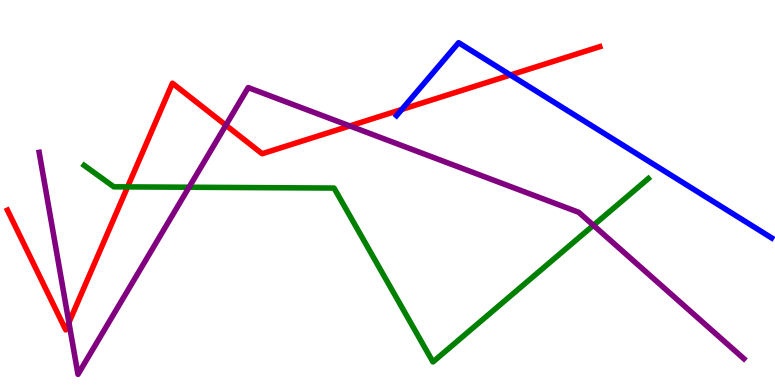[{'lines': ['blue', 'red'], 'intersections': [{'x': 5.18, 'y': 7.16}, {'x': 6.59, 'y': 8.05}]}, {'lines': ['green', 'red'], 'intersections': [{'x': 1.65, 'y': 5.15}]}, {'lines': ['purple', 'red'], 'intersections': [{'x': 0.889, 'y': 1.62}, {'x': 2.91, 'y': 6.75}, {'x': 4.51, 'y': 6.73}]}, {'lines': ['blue', 'green'], 'intersections': []}, {'lines': ['blue', 'purple'], 'intersections': []}, {'lines': ['green', 'purple'], 'intersections': [{'x': 2.44, 'y': 5.14}, {'x': 7.66, 'y': 4.15}]}]